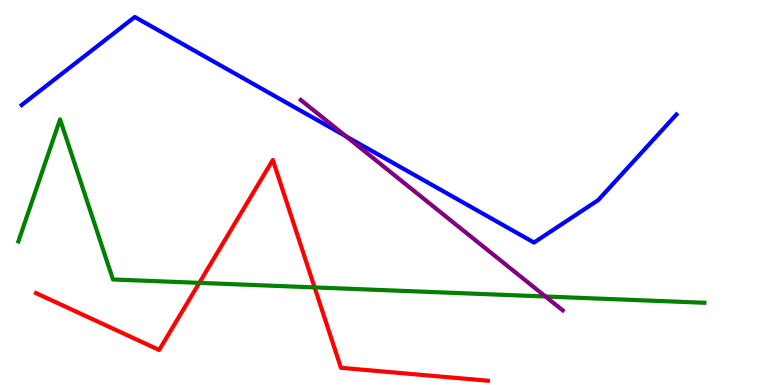[{'lines': ['blue', 'red'], 'intersections': []}, {'lines': ['green', 'red'], 'intersections': [{'x': 2.57, 'y': 2.65}, {'x': 4.06, 'y': 2.53}]}, {'lines': ['purple', 'red'], 'intersections': []}, {'lines': ['blue', 'green'], 'intersections': []}, {'lines': ['blue', 'purple'], 'intersections': [{'x': 4.47, 'y': 6.46}]}, {'lines': ['green', 'purple'], 'intersections': [{'x': 7.04, 'y': 2.3}]}]